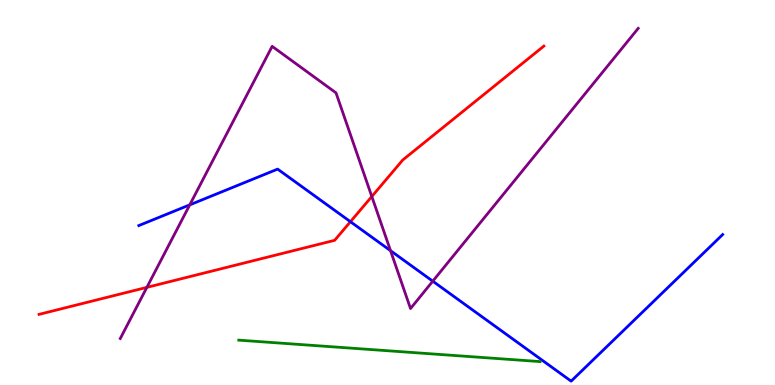[{'lines': ['blue', 'red'], 'intersections': [{'x': 4.52, 'y': 4.24}]}, {'lines': ['green', 'red'], 'intersections': []}, {'lines': ['purple', 'red'], 'intersections': [{'x': 1.9, 'y': 2.54}, {'x': 4.8, 'y': 4.9}]}, {'lines': ['blue', 'green'], 'intersections': []}, {'lines': ['blue', 'purple'], 'intersections': [{'x': 2.45, 'y': 4.68}, {'x': 5.04, 'y': 3.49}, {'x': 5.58, 'y': 2.7}]}, {'lines': ['green', 'purple'], 'intersections': []}]